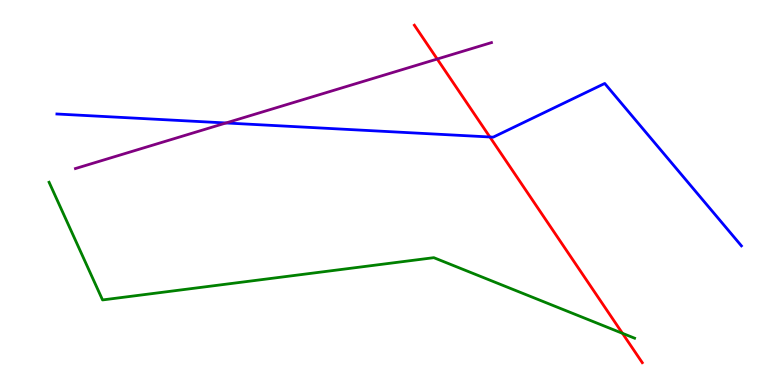[{'lines': ['blue', 'red'], 'intersections': [{'x': 6.32, 'y': 6.44}]}, {'lines': ['green', 'red'], 'intersections': [{'x': 8.03, 'y': 1.34}]}, {'lines': ['purple', 'red'], 'intersections': [{'x': 5.64, 'y': 8.47}]}, {'lines': ['blue', 'green'], 'intersections': []}, {'lines': ['blue', 'purple'], 'intersections': [{'x': 2.92, 'y': 6.81}]}, {'lines': ['green', 'purple'], 'intersections': []}]